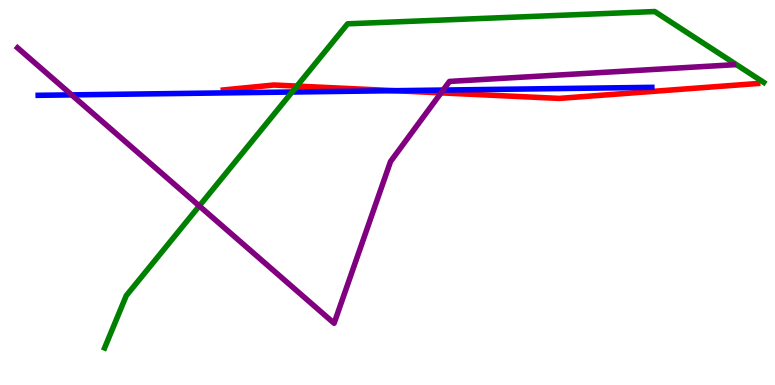[{'lines': ['blue', 'red'], 'intersections': [{'x': 5.09, 'y': 7.64}]}, {'lines': ['green', 'red'], 'intersections': [{'x': 3.83, 'y': 7.76}]}, {'lines': ['purple', 'red'], 'intersections': [{'x': 5.69, 'y': 7.59}]}, {'lines': ['blue', 'green'], 'intersections': [{'x': 3.77, 'y': 7.61}]}, {'lines': ['blue', 'purple'], 'intersections': [{'x': 0.924, 'y': 7.54}, {'x': 5.72, 'y': 7.66}]}, {'lines': ['green', 'purple'], 'intersections': [{'x': 2.57, 'y': 4.65}]}]